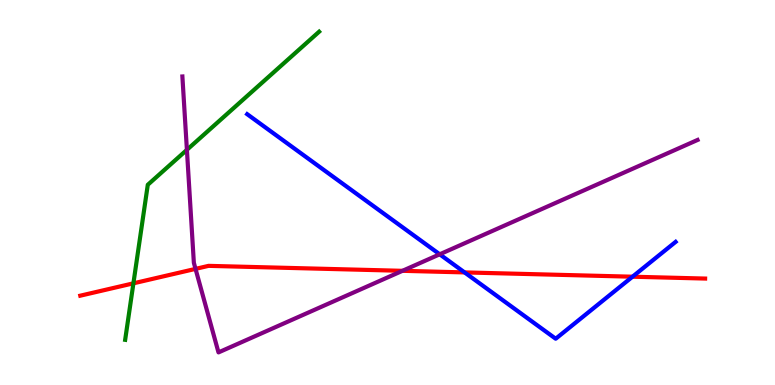[{'lines': ['blue', 'red'], 'intersections': [{'x': 5.99, 'y': 2.92}, {'x': 8.16, 'y': 2.81}]}, {'lines': ['green', 'red'], 'intersections': [{'x': 1.72, 'y': 2.64}]}, {'lines': ['purple', 'red'], 'intersections': [{'x': 2.52, 'y': 3.02}, {'x': 5.19, 'y': 2.97}]}, {'lines': ['blue', 'green'], 'intersections': []}, {'lines': ['blue', 'purple'], 'intersections': [{'x': 5.67, 'y': 3.39}]}, {'lines': ['green', 'purple'], 'intersections': [{'x': 2.41, 'y': 6.11}]}]